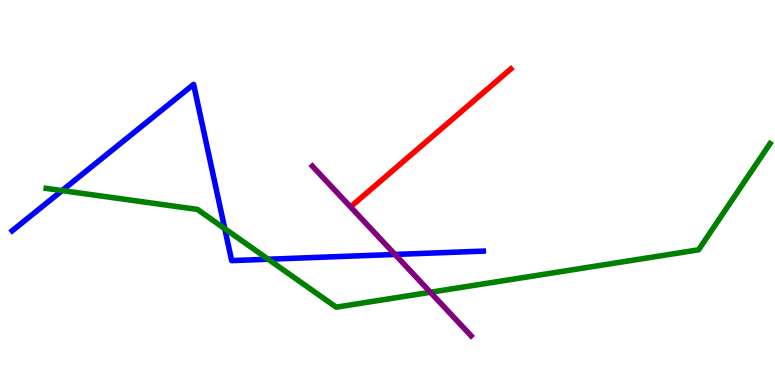[{'lines': ['blue', 'red'], 'intersections': []}, {'lines': ['green', 'red'], 'intersections': []}, {'lines': ['purple', 'red'], 'intersections': []}, {'lines': ['blue', 'green'], 'intersections': [{'x': 0.801, 'y': 5.05}, {'x': 2.9, 'y': 4.06}, {'x': 3.46, 'y': 3.27}]}, {'lines': ['blue', 'purple'], 'intersections': [{'x': 5.1, 'y': 3.39}]}, {'lines': ['green', 'purple'], 'intersections': [{'x': 5.55, 'y': 2.41}]}]